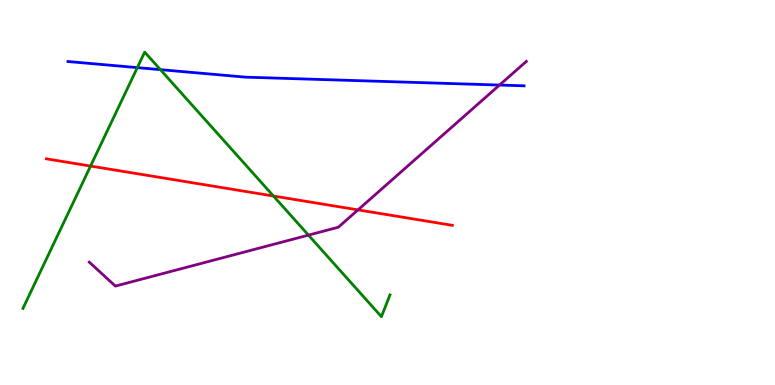[{'lines': ['blue', 'red'], 'intersections': []}, {'lines': ['green', 'red'], 'intersections': [{'x': 1.17, 'y': 5.69}, {'x': 3.53, 'y': 4.91}]}, {'lines': ['purple', 'red'], 'intersections': [{'x': 4.62, 'y': 4.55}]}, {'lines': ['blue', 'green'], 'intersections': [{'x': 1.77, 'y': 8.24}, {'x': 2.07, 'y': 8.19}]}, {'lines': ['blue', 'purple'], 'intersections': [{'x': 6.45, 'y': 7.79}]}, {'lines': ['green', 'purple'], 'intersections': [{'x': 3.98, 'y': 3.89}]}]